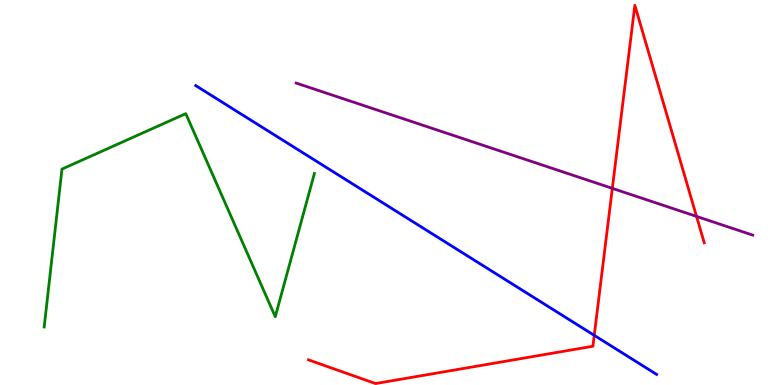[{'lines': ['blue', 'red'], 'intersections': [{'x': 7.67, 'y': 1.29}]}, {'lines': ['green', 'red'], 'intersections': []}, {'lines': ['purple', 'red'], 'intersections': [{'x': 7.9, 'y': 5.11}, {'x': 8.99, 'y': 4.38}]}, {'lines': ['blue', 'green'], 'intersections': []}, {'lines': ['blue', 'purple'], 'intersections': []}, {'lines': ['green', 'purple'], 'intersections': []}]